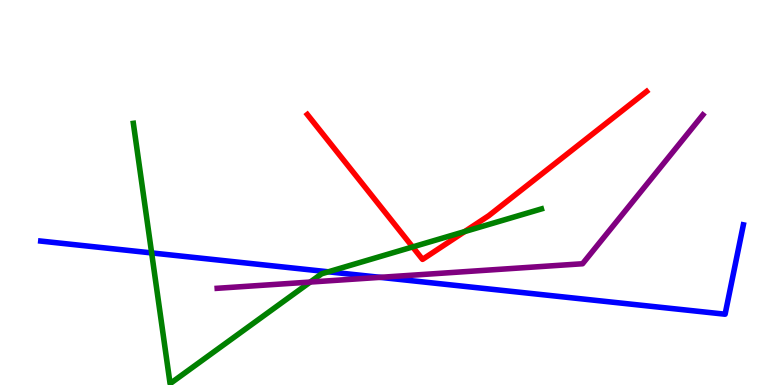[{'lines': ['blue', 'red'], 'intersections': []}, {'lines': ['green', 'red'], 'intersections': [{'x': 5.32, 'y': 3.59}, {'x': 6.0, 'y': 3.99}]}, {'lines': ['purple', 'red'], 'intersections': []}, {'lines': ['blue', 'green'], 'intersections': [{'x': 1.96, 'y': 3.43}, {'x': 4.24, 'y': 2.94}]}, {'lines': ['blue', 'purple'], 'intersections': [{'x': 4.91, 'y': 2.8}]}, {'lines': ['green', 'purple'], 'intersections': [{'x': 4.0, 'y': 2.67}]}]